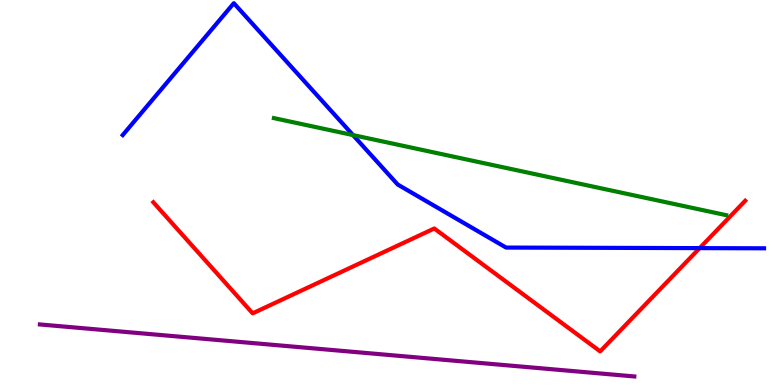[{'lines': ['blue', 'red'], 'intersections': [{'x': 9.03, 'y': 3.56}]}, {'lines': ['green', 'red'], 'intersections': []}, {'lines': ['purple', 'red'], 'intersections': []}, {'lines': ['blue', 'green'], 'intersections': [{'x': 4.56, 'y': 6.49}]}, {'lines': ['blue', 'purple'], 'intersections': []}, {'lines': ['green', 'purple'], 'intersections': []}]